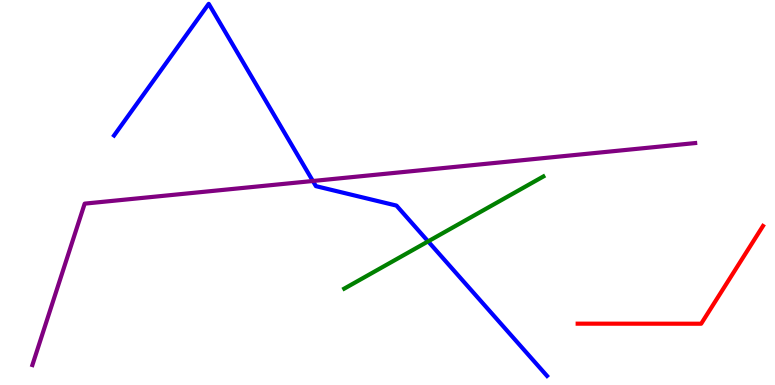[{'lines': ['blue', 'red'], 'intersections': []}, {'lines': ['green', 'red'], 'intersections': []}, {'lines': ['purple', 'red'], 'intersections': []}, {'lines': ['blue', 'green'], 'intersections': [{'x': 5.52, 'y': 3.73}]}, {'lines': ['blue', 'purple'], 'intersections': [{'x': 4.04, 'y': 5.3}]}, {'lines': ['green', 'purple'], 'intersections': []}]